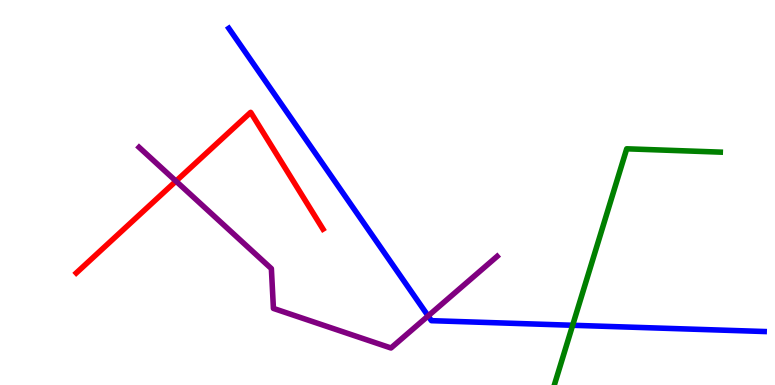[{'lines': ['blue', 'red'], 'intersections': []}, {'lines': ['green', 'red'], 'intersections': []}, {'lines': ['purple', 'red'], 'intersections': [{'x': 2.27, 'y': 5.3}]}, {'lines': ['blue', 'green'], 'intersections': [{'x': 7.39, 'y': 1.55}]}, {'lines': ['blue', 'purple'], 'intersections': [{'x': 5.52, 'y': 1.79}]}, {'lines': ['green', 'purple'], 'intersections': []}]